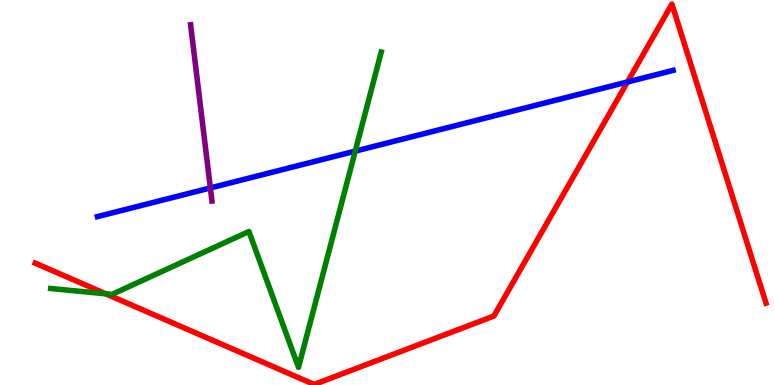[{'lines': ['blue', 'red'], 'intersections': [{'x': 8.1, 'y': 7.87}]}, {'lines': ['green', 'red'], 'intersections': [{'x': 1.37, 'y': 2.37}]}, {'lines': ['purple', 'red'], 'intersections': []}, {'lines': ['blue', 'green'], 'intersections': [{'x': 4.58, 'y': 6.07}]}, {'lines': ['blue', 'purple'], 'intersections': [{'x': 2.71, 'y': 5.12}]}, {'lines': ['green', 'purple'], 'intersections': []}]